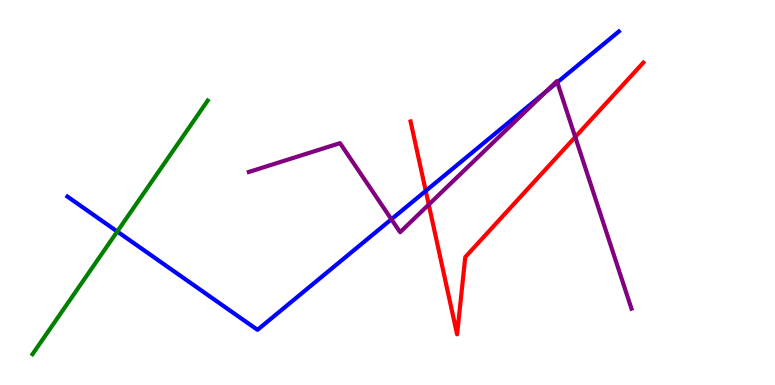[{'lines': ['blue', 'red'], 'intersections': [{'x': 5.49, 'y': 5.04}]}, {'lines': ['green', 'red'], 'intersections': []}, {'lines': ['purple', 'red'], 'intersections': [{'x': 5.53, 'y': 4.69}, {'x': 7.42, 'y': 6.44}]}, {'lines': ['blue', 'green'], 'intersections': [{'x': 1.51, 'y': 3.99}]}, {'lines': ['blue', 'purple'], 'intersections': [{'x': 5.05, 'y': 4.3}, {'x': 7.04, 'y': 7.62}, {'x': 7.19, 'y': 7.86}]}, {'lines': ['green', 'purple'], 'intersections': []}]